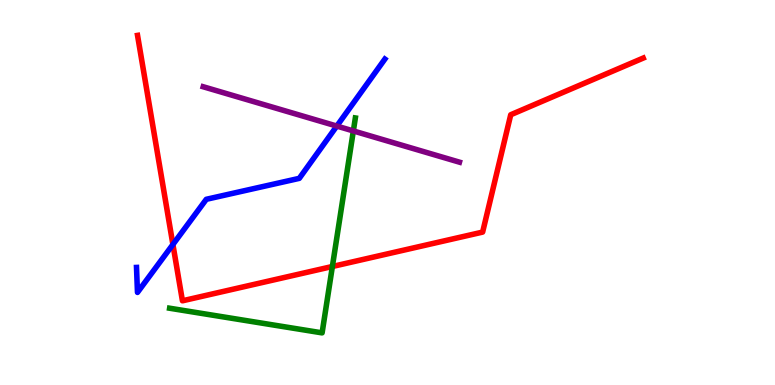[{'lines': ['blue', 'red'], 'intersections': [{'x': 2.23, 'y': 3.65}]}, {'lines': ['green', 'red'], 'intersections': [{'x': 4.29, 'y': 3.08}]}, {'lines': ['purple', 'red'], 'intersections': []}, {'lines': ['blue', 'green'], 'intersections': []}, {'lines': ['blue', 'purple'], 'intersections': [{'x': 4.35, 'y': 6.73}]}, {'lines': ['green', 'purple'], 'intersections': [{'x': 4.56, 'y': 6.6}]}]